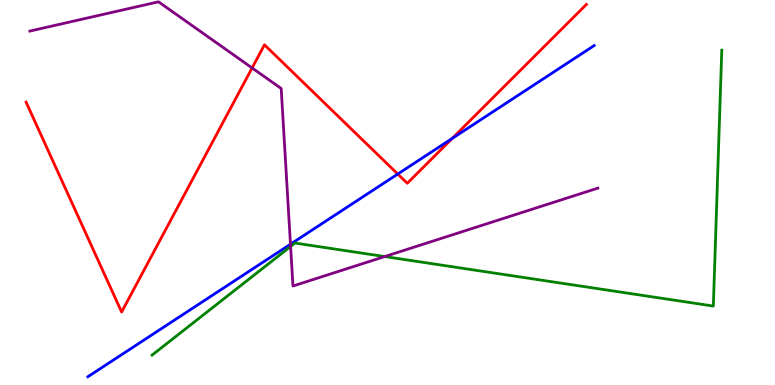[{'lines': ['blue', 'red'], 'intersections': [{'x': 5.13, 'y': 5.48}, {'x': 5.83, 'y': 6.4}]}, {'lines': ['green', 'red'], 'intersections': []}, {'lines': ['purple', 'red'], 'intersections': [{'x': 3.25, 'y': 8.24}]}, {'lines': ['blue', 'green'], 'intersections': []}, {'lines': ['blue', 'purple'], 'intersections': [{'x': 3.75, 'y': 3.66}]}, {'lines': ['green', 'purple'], 'intersections': [{'x': 3.75, 'y': 3.6}, {'x': 4.96, 'y': 3.34}]}]